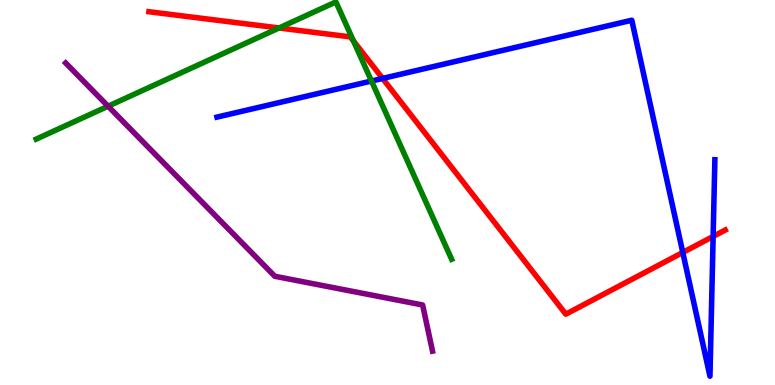[{'lines': ['blue', 'red'], 'intersections': [{'x': 4.94, 'y': 7.96}, {'x': 8.81, 'y': 3.44}, {'x': 9.2, 'y': 3.86}]}, {'lines': ['green', 'red'], 'intersections': [{'x': 3.6, 'y': 9.27}, {'x': 4.56, 'y': 8.93}]}, {'lines': ['purple', 'red'], 'intersections': []}, {'lines': ['blue', 'green'], 'intersections': [{'x': 4.79, 'y': 7.9}]}, {'lines': ['blue', 'purple'], 'intersections': []}, {'lines': ['green', 'purple'], 'intersections': [{'x': 1.39, 'y': 7.24}]}]